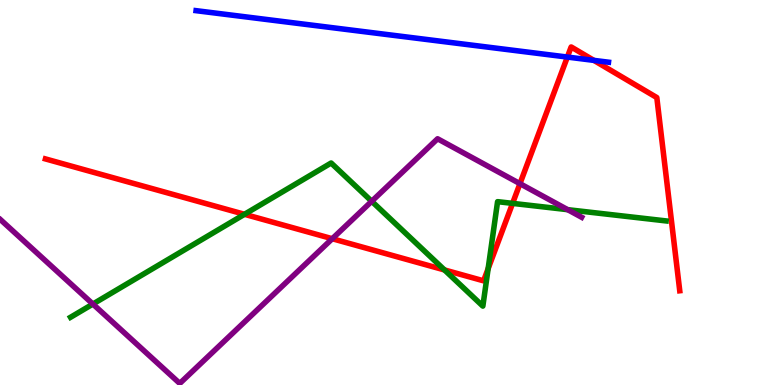[{'lines': ['blue', 'red'], 'intersections': [{'x': 7.32, 'y': 8.52}, {'x': 7.66, 'y': 8.43}]}, {'lines': ['green', 'red'], 'intersections': [{'x': 3.15, 'y': 4.43}, {'x': 5.74, 'y': 2.99}, {'x': 6.3, 'y': 3.02}, {'x': 6.61, 'y': 4.72}]}, {'lines': ['purple', 'red'], 'intersections': [{'x': 4.29, 'y': 3.8}, {'x': 6.71, 'y': 5.23}]}, {'lines': ['blue', 'green'], 'intersections': []}, {'lines': ['blue', 'purple'], 'intersections': []}, {'lines': ['green', 'purple'], 'intersections': [{'x': 1.2, 'y': 2.1}, {'x': 4.8, 'y': 4.77}, {'x': 7.33, 'y': 4.55}]}]